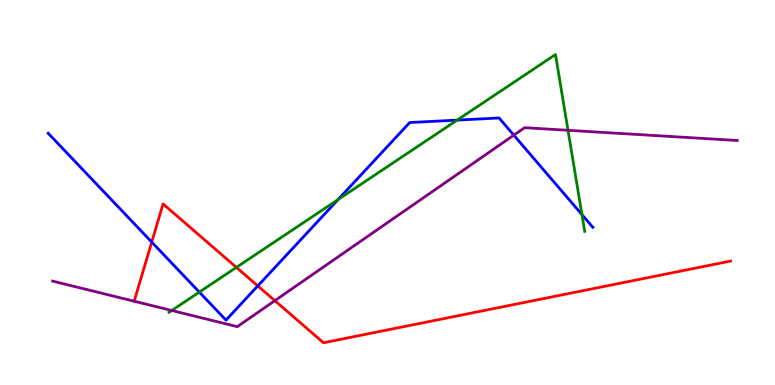[{'lines': ['blue', 'red'], 'intersections': [{'x': 1.96, 'y': 3.71}, {'x': 3.33, 'y': 2.57}]}, {'lines': ['green', 'red'], 'intersections': [{'x': 3.05, 'y': 3.06}]}, {'lines': ['purple', 'red'], 'intersections': [{'x': 3.55, 'y': 2.19}]}, {'lines': ['blue', 'green'], 'intersections': [{'x': 2.57, 'y': 2.41}, {'x': 4.36, 'y': 4.82}, {'x': 5.9, 'y': 6.88}, {'x': 7.51, 'y': 4.43}]}, {'lines': ['blue', 'purple'], 'intersections': [{'x': 6.63, 'y': 6.49}]}, {'lines': ['green', 'purple'], 'intersections': [{'x': 2.22, 'y': 1.94}, {'x': 7.33, 'y': 6.62}]}]